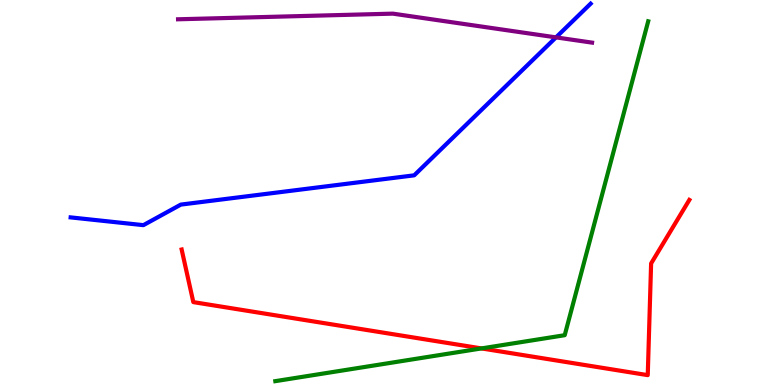[{'lines': ['blue', 'red'], 'intersections': []}, {'lines': ['green', 'red'], 'intersections': [{'x': 6.21, 'y': 0.95}]}, {'lines': ['purple', 'red'], 'intersections': []}, {'lines': ['blue', 'green'], 'intersections': []}, {'lines': ['blue', 'purple'], 'intersections': [{'x': 7.17, 'y': 9.03}]}, {'lines': ['green', 'purple'], 'intersections': []}]